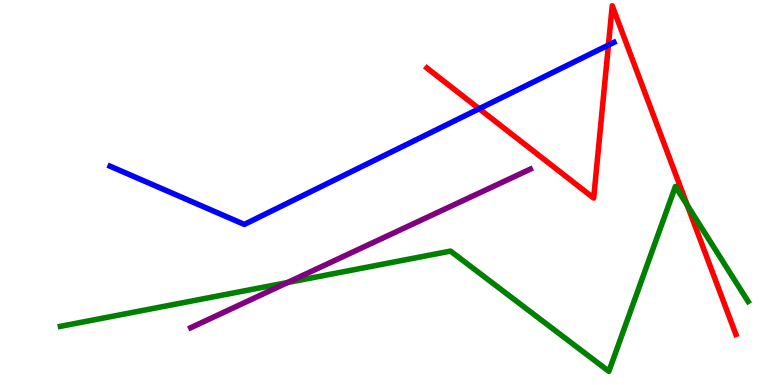[{'lines': ['blue', 'red'], 'intersections': [{'x': 6.18, 'y': 7.18}, {'x': 7.85, 'y': 8.83}]}, {'lines': ['green', 'red'], 'intersections': [{'x': 8.87, 'y': 4.67}]}, {'lines': ['purple', 'red'], 'intersections': []}, {'lines': ['blue', 'green'], 'intersections': []}, {'lines': ['blue', 'purple'], 'intersections': []}, {'lines': ['green', 'purple'], 'intersections': [{'x': 3.71, 'y': 2.66}]}]